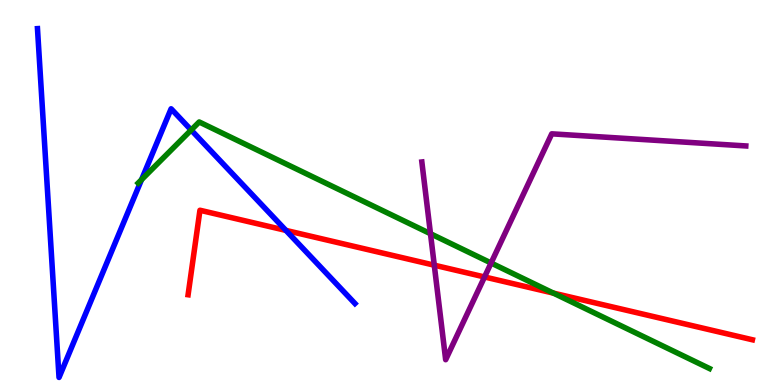[{'lines': ['blue', 'red'], 'intersections': [{'x': 3.69, 'y': 4.02}]}, {'lines': ['green', 'red'], 'intersections': [{'x': 7.14, 'y': 2.39}]}, {'lines': ['purple', 'red'], 'intersections': [{'x': 5.6, 'y': 3.11}, {'x': 6.25, 'y': 2.81}]}, {'lines': ['blue', 'green'], 'intersections': [{'x': 1.83, 'y': 5.33}, {'x': 2.47, 'y': 6.62}]}, {'lines': ['blue', 'purple'], 'intersections': []}, {'lines': ['green', 'purple'], 'intersections': [{'x': 5.55, 'y': 3.93}, {'x': 6.34, 'y': 3.17}]}]